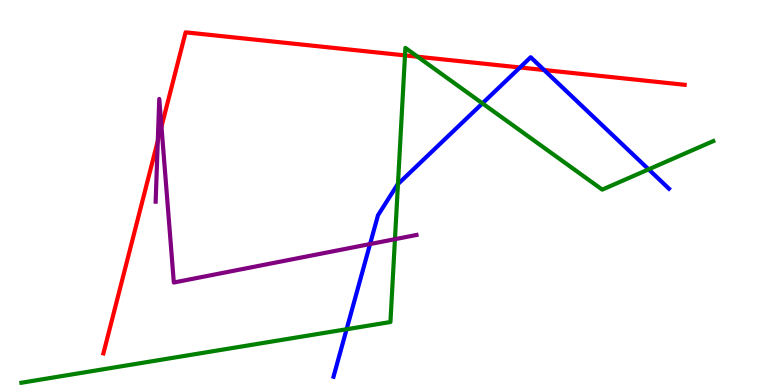[{'lines': ['blue', 'red'], 'intersections': [{'x': 6.71, 'y': 8.25}, {'x': 7.02, 'y': 8.18}]}, {'lines': ['green', 'red'], 'intersections': [{'x': 5.23, 'y': 8.56}, {'x': 5.39, 'y': 8.53}]}, {'lines': ['purple', 'red'], 'intersections': [{'x': 2.04, 'y': 6.34}, {'x': 2.08, 'y': 6.71}]}, {'lines': ['blue', 'green'], 'intersections': [{'x': 4.47, 'y': 1.45}, {'x': 5.13, 'y': 5.22}, {'x': 6.22, 'y': 7.32}, {'x': 8.37, 'y': 5.6}]}, {'lines': ['blue', 'purple'], 'intersections': [{'x': 4.77, 'y': 3.66}]}, {'lines': ['green', 'purple'], 'intersections': [{'x': 5.1, 'y': 3.79}]}]